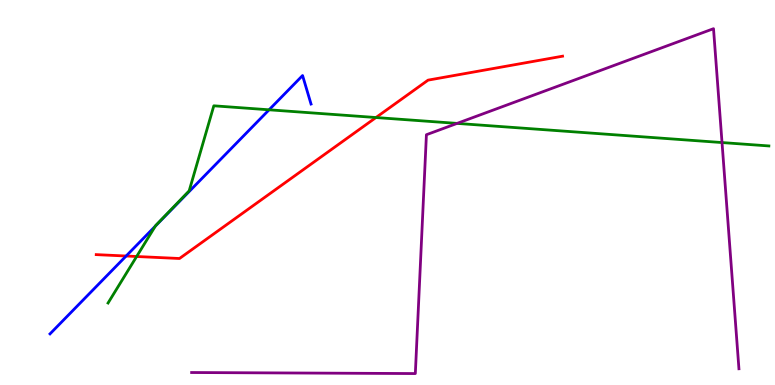[{'lines': ['blue', 'red'], 'intersections': [{'x': 1.63, 'y': 3.35}]}, {'lines': ['green', 'red'], 'intersections': [{'x': 1.76, 'y': 3.34}, {'x': 4.85, 'y': 6.95}]}, {'lines': ['purple', 'red'], 'intersections': []}, {'lines': ['blue', 'green'], 'intersections': [{'x': 2.0, 'y': 4.12}, {'x': 3.47, 'y': 7.15}]}, {'lines': ['blue', 'purple'], 'intersections': []}, {'lines': ['green', 'purple'], 'intersections': [{'x': 5.9, 'y': 6.79}, {'x': 9.32, 'y': 6.3}]}]